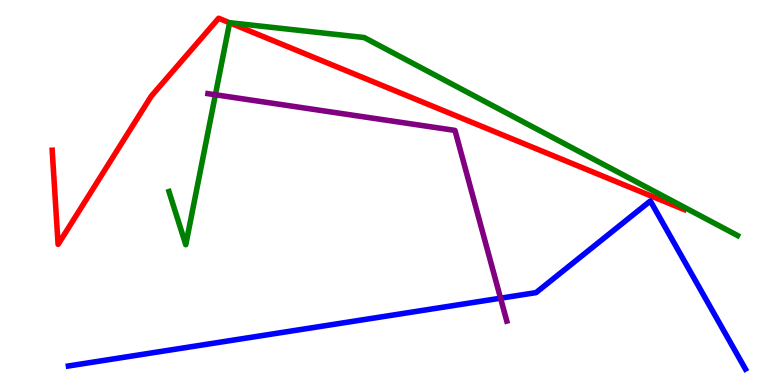[{'lines': ['blue', 'red'], 'intersections': []}, {'lines': ['green', 'red'], 'intersections': [{'x': 2.96, 'y': 9.41}]}, {'lines': ['purple', 'red'], 'intersections': []}, {'lines': ['blue', 'green'], 'intersections': []}, {'lines': ['blue', 'purple'], 'intersections': [{'x': 6.46, 'y': 2.25}]}, {'lines': ['green', 'purple'], 'intersections': [{'x': 2.78, 'y': 7.54}]}]